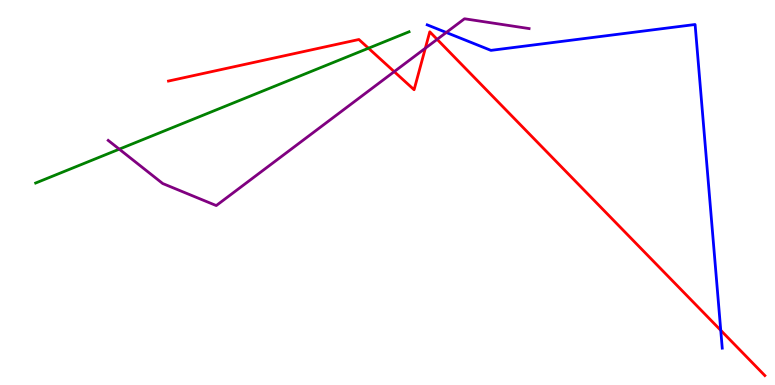[{'lines': ['blue', 'red'], 'intersections': [{'x': 9.3, 'y': 1.42}]}, {'lines': ['green', 'red'], 'intersections': [{'x': 4.75, 'y': 8.75}]}, {'lines': ['purple', 'red'], 'intersections': [{'x': 5.09, 'y': 8.14}, {'x': 5.49, 'y': 8.75}, {'x': 5.64, 'y': 8.98}]}, {'lines': ['blue', 'green'], 'intersections': []}, {'lines': ['blue', 'purple'], 'intersections': [{'x': 5.76, 'y': 9.16}]}, {'lines': ['green', 'purple'], 'intersections': [{'x': 1.54, 'y': 6.13}]}]